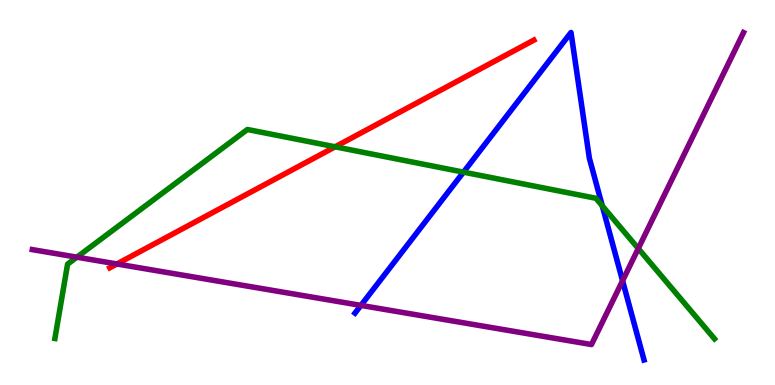[{'lines': ['blue', 'red'], 'intersections': []}, {'lines': ['green', 'red'], 'intersections': [{'x': 4.32, 'y': 6.19}]}, {'lines': ['purple', 'red'], 'intersections': [{'x': 1.51, 'y': 3.14}]}, {'lines': ['blue', 'green'], 'intersections': [{'x': 5.98, 'y': 5.53}, {'x': 7.77, 'y': 4.65}]}, {'lines': ['blue', 'purple'], 'intersections': [{'x': 4.66, 'y': 2.07}, {'x': 8.03, 'y': 2.71}]}, {'lines': ['green', 'purple'], 'intersections': [{'x': 0.992, 'y': 3.32}, {'x': 8.24, 'y': 3.55}]}]